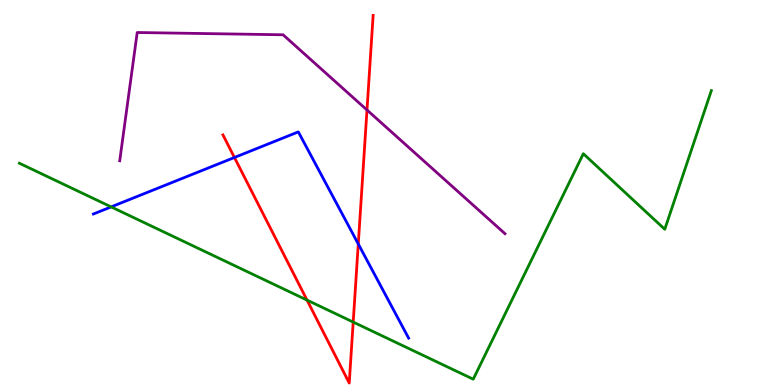[{'lines': ['blue', 'red'], 'intersections': [{'x': 3.02, 'y': 5.91}, {'x': 4.62, 'y': 3.66}]}, {'lines': ['green', 'red'], 'intersections': [{'x': 3.96, 'y': 2.21}, {'x': 4.56, 'y': 1.63}]}, {'lines': ['purple', 'red'], 'intersections': [{'x': 4.74, 'y': 7.14}]}, {'lines': ['blue', 'green'], 'intersections': [{'x': 1.43, 'y': 4.63}]}, {'lines': ['blue', 'purple'], 'intersections': []}, {'lines': ['green', 'purple'], 'intersections': []}]